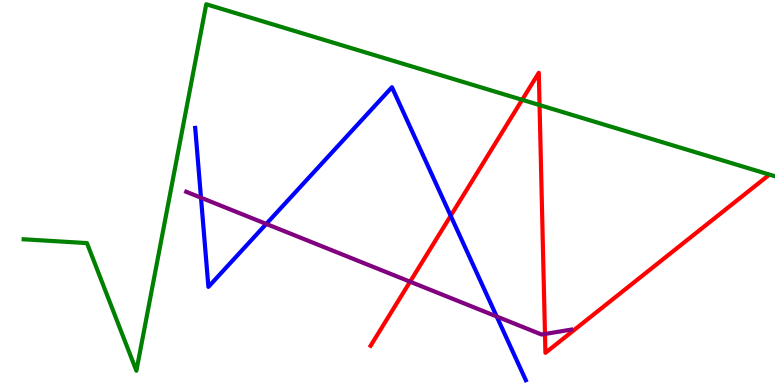[{'lines': ['blue', 'red'], 'intersections': [{'x': 5.82, 'y': 4.4}]}, {'lines': ['green', 'red'], 'intersections': [{'x': 6.74, 'y': 7.41}, {'x': 6.96, 'y': 7.27}]}, {'lines': ['purple', 'red'], 'intersections': [{'x': 5.29, 'y': 2.68}, {'x': 7.03, 'y': 1.33}]}, {'lines': ['blue', 'green'], 'intersections': []}, {'lines': ['blue', 'purple'], 'intersections': [{'x': 2.59, 'y': 4.86}, {'x': 3.44, 'y': 4.18}, {'x': 6.41, 'y': 1.78}]}, {'lines': ['green', 'purple'], 'intersections': []}]